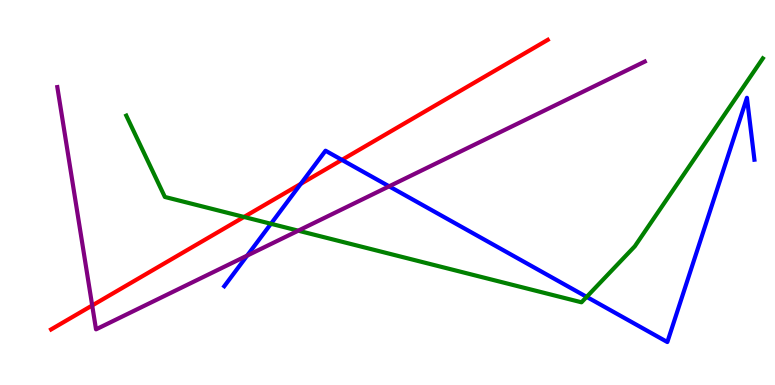[{'lines': ['blue', 'red'], 'intersections': [{'x': 3.88, 'y': 5.22}, {'x': 4.41, 'y': 5.85}]}, {'lines': ['green', 'red'], 'intersections': [{'x': 3.15, 'y': 4.36}]}, {'lines': ['purple', 'red'], 'intersections': [{'x': 1.19, 'y': 2.07}]}, {'lines': ['blue', 'green'], 'intersections': [{'x': 3.5, 'y': 4.19}, {'x': 7.57, 'y': 2.29}]}, {'lines': ['blue', 'purple'], 'intersections': [{'x': 3.19, 'y': 3.36}, {'x': 5.02, 'y': 5.16}]}, {'lines': ['green', 'purple'], 'intersections': [{'x': 3.85, 'y': 4.01}]}]